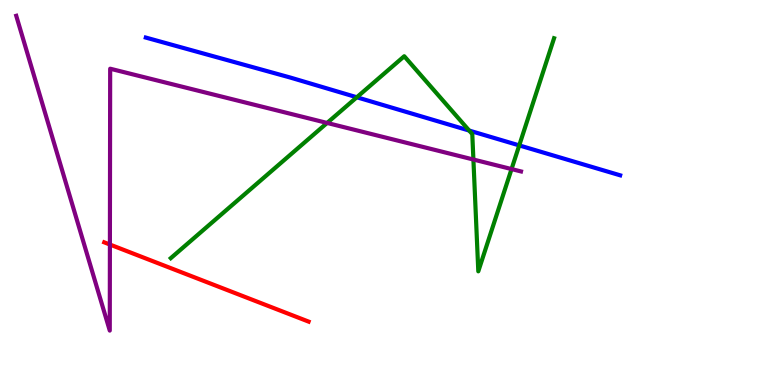[{'lines': ['blue', 'red'], 'intersections': []}, {'lines': ['green', 'red'], 'intersections': []}, {'lines': ['purple', 'red'], 'intersections': [{'x': 1.42, 'y': 3.65}]}, {'lines': ['blue', 'green'], 'intersections': [{'x': 4.6, 'y': 7.47}, {'x': 6.05, 'y': 6.61}, {'x': 6.7, 'y': 6.22}]}, {'lines': ['blue', 'purple'], 'intersections': []}, {'lines': ['green', 'purple'], 'intersections': [{'x': 4.22, 'y': 6.81}, {'x': 6.11, 'y': 5.86}, {'x': 6.6, 'y': 5.61}]}]